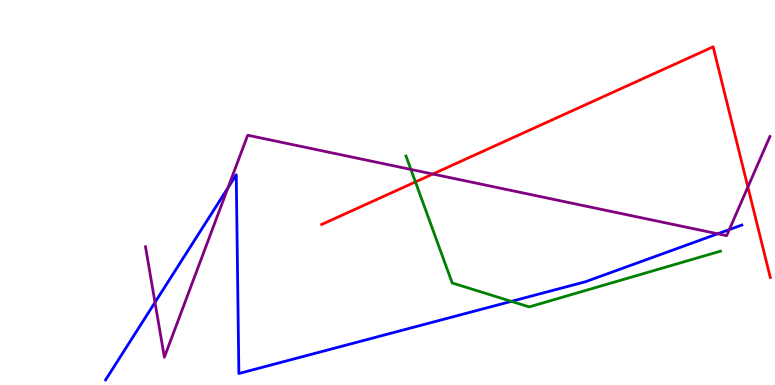[{'lines': ['blue', 'red'], 'intersections': []}, {'lines': ['green', 'red'], 'intersections': [{'x': 5.36, 'y': 5.27}]}, {'lines': ['purple', 'red'], 'intersections': [{'x': 5.58, 'y': 5.48}, {'x': 9.65, 'y': 5.14}]}, {'lines': ['blue', 'green'], 'intersections': [{'x': 6.6, 'y': 2.17}]}, {'lines': ['blue', 'purple'], 'intersections': [{'x': 2.0, 'y': 2.15}, {'x': 2.94, 'y': 5.12}, {'x': 9.26, 'y': 3.93}, {'x': 9.41, 'y': 4.04}]}, {'lines': ['green', 'purple'], 'intersections': [{'x': 5.3, 'y': 5.6}]}]